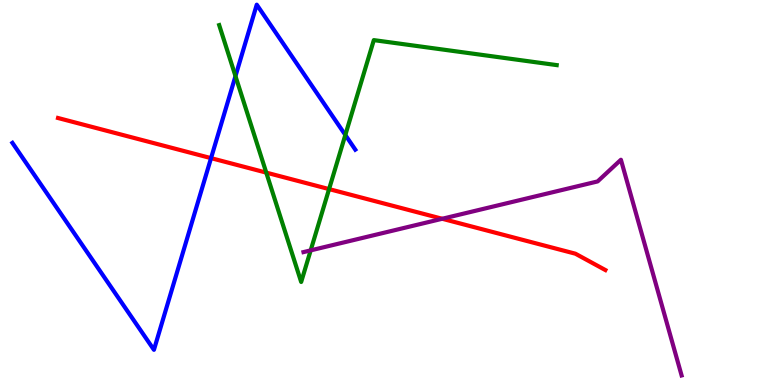[{'lines': ['blue', 'red'], 'intersections': [{'x': 2.72, 'y': 5.89}]}, {'lines': ['green', 'red'], 'intersections': [{'x': 3.44, 'y': 5.52}, {'x': 4.25, 'y': 5.09}]}, {'lines': ['purple', 'red'], 'intersections': [{'x': 5.71, 'y': 4.32}]}, {'lines': ['blue', 'green'], 'intersections': [{'x': 3.04, 'y': 8.02}, {'x': 4.46, 'y': 6.49}]}, {'lines': ['blue', 'purple'], 'intersections': []}, {'lines': ['green', 'purple'], 'intersections': [{'x': 4.01, 'y': 3.5}]}]